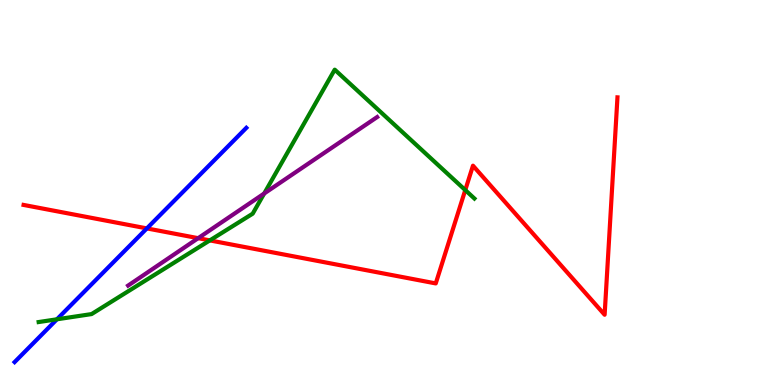[{'lines': ['blue', 'red'], 'intersections': [{'x': 1.89, 'y': 4.07}]}, {'lines': ['green', 'red'], 'intersections': [{'x': 2.71, 'y': 3.76}, {'x': 6.0, 'y': 5.06}]}, {'lines': ['purple', 'red'], 'intersections': [{'x': 2.56, 'y': 3.81}]}, {'lines': ['blue', 'green'], 'intersections': [{'x': 0.735, 'y': 1.71}]}, {'lines': ['blue', 'purple'], 'intersections': []}, {'lines': ['green', 'purple'], 'intersections': [{'x': 3.41, 'y': 4.97}]}]